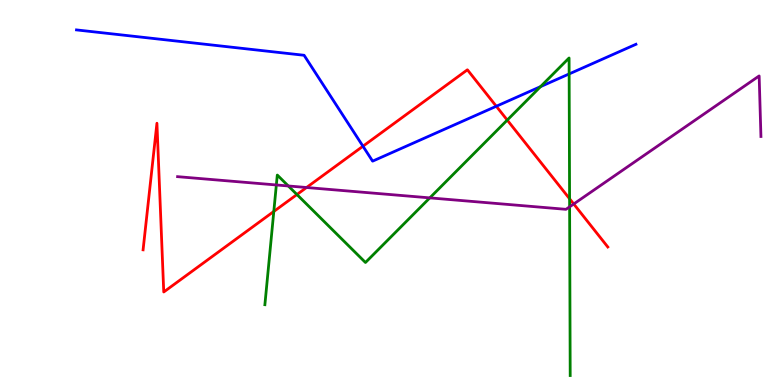[{'lines': ['blue', 'red'], 'intersections': [{'x': 4.68, 'y': 6.2}, {'x': 6.4, 'y': 7.24}]}, {'lines': ['green', 'red'], 'intersections': [{'x': 3.53, 'y': 4.51}, {'x': 3.83, 'y': 4.95}, {'x': 6.55, 'y': 6.88}, {'x': 7.35, 'y': 4.84}]}, {'lines': ['purple', 'red'], 'intersections': [{'x': 3.96, 'y': 5.13}, {'x': 7.4, 'y': 4.7}]}, {'lines': ['blue', 'green'], 'intersections': [{'x': 6.98, 'y': 7.75}, {'x': 7.34, 'y': 8.08}]}, {'lines': ['blue', 'purple'], 'intersections': []}, {'lines': ['green', 'purple'], 'intersections': [{'x': 3.57, 'y': 5.2}, {'x': 3.72, 'y': 5.17}, {'x': 5.55, 'y': 4.86}, {'x': 7.35, 'y': 4.63}]}]